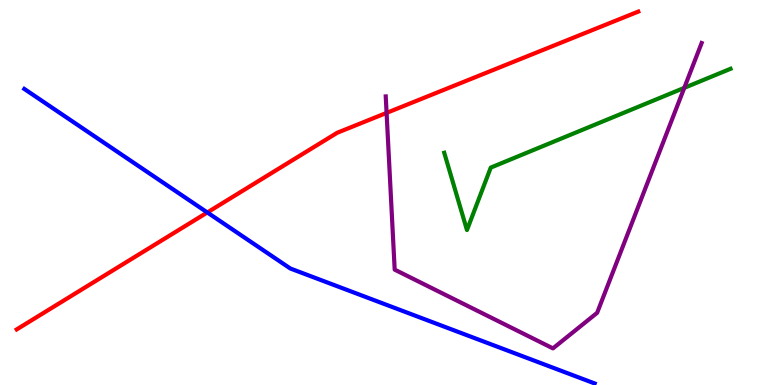[{'lines': ['blue', 'red'], 'intersections': [{'x': 2.67, 'y': 4.48}]}, {'lines': ['green', 'red'], 'intersections': []}, {'lines': ['purple', 'red'], 'intersections': [{'x': 4.99, 'y': 7.07}]}, {'lines': ['blue', 'green'], 'intersections': []}, {'lines': ['blue', 'purple'], 'intersections': []}, {'lines': ['green', 'purple'], 'intersections': [{'x': 8.83, 'y': 7.72}]}]